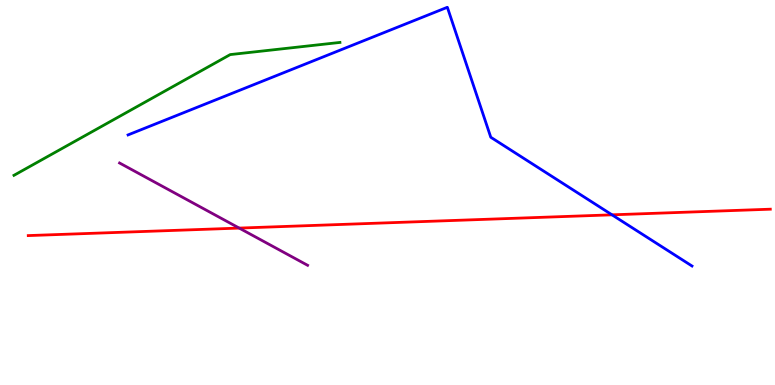[{'lines': ['blue', 'red'], 'intersections': [{'x': 7.9, 'y': 4.42}]}, {'lines': ['green', 'red'], 'intersections': []}, {'lines': ['purple', 'red'], 'intersections': [{'x': 3.09, 'y': 4.08}]}, {'lines': ['blue', 'green'], 'intersections': []}, {'lines': ['blue', 'purple'], 'intersections': []}, {'lines': ['green', 'purple'], 'intersections': []}]